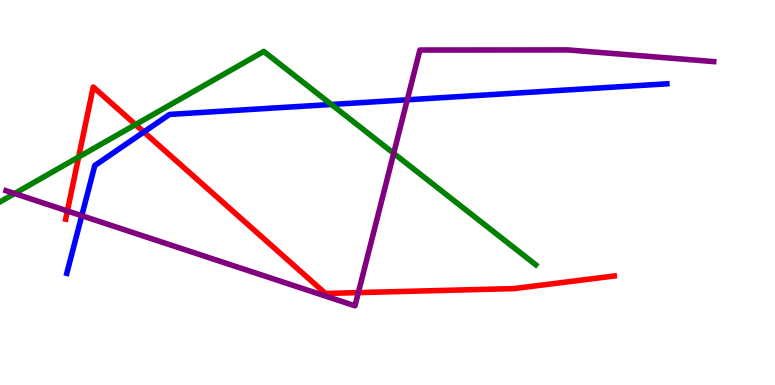[{'lines': ['blue', 'red'], 'intersections': [{'x': 1.86, 'y': 6.57}]}, {'lines': ['green', 'red'], 'intersections': [{'x': 1.01, 'y': 5.92}, {'x': 1.75, 'y': 6.76}]}, {'lines': ['purple', 'red'], 'intersections': [{'x': 0.869, 'y': 4.52}, {'x': 4.62, 'y': 2.4}]}, {'lines': ['blue', 'green'], 'intersections': [{'x': 4.28, 'y': 7.29}]}, {'lines': ['blue', 'purple'], 'intersections': [{'x': 1.06, 'y': 4.4}, {'x': 5.26, 'y': 7.41}]}, {'lines': ['green', 'purple'], 'intersections': [{'x': 0.188, 'y': 4.97}, {'x': 5.08, 'y': 6.02}]}]